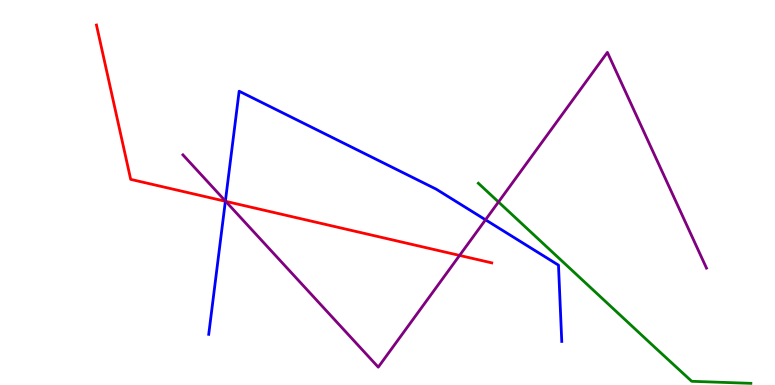[{'lines': ['blue', 'red'], 'intersections': [{'x': 2.91, 'y': 4.77}]}, {'lines': ['green', 'red'], 'intersections': []}, {'lines': ['purple', 'red'], 'intersections': [{'x': 2.91, 'y': 4.77}, {'x': 5.93, 'y': 3.37}]}, {'lines': ['blue', 'green'], 'intersections': []}, {'lines': ['blue', 'purple'], 'intersections': [{'x': 2.91, 'y': 4.78}, {'x': 6.26, 'y': 4.29}]}, {'lines': ['green', 'purple'], 'intersections': [{'x': 6.43, 'y': 4.75}]}]